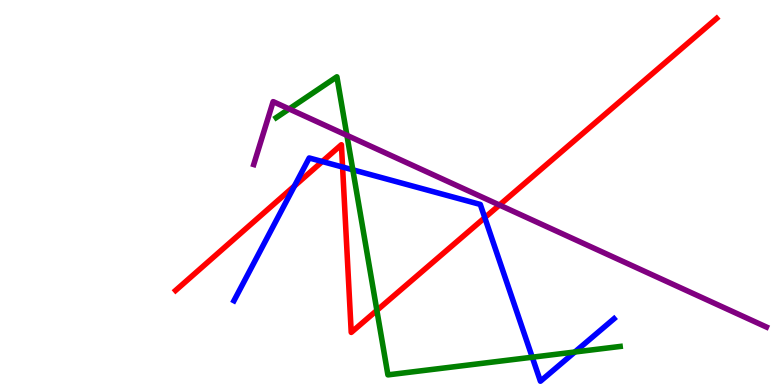[{'lines': ['blue', 'red'], 'intersections': [{'x': 3.8, 'y': 5.17}, {'x': 4.16, 'y': 5.8}, {'x': 4.42, 'y': 5.66}, {'x': 6.26, 'y': 4.35}]}, {'lines': ['green', 'red'], 'intersections': [{'x': 4.86, 'y': 1.94}]}, {'lines': ['purple', 'red'], 'intersections': [{'x': 6.44, 'y': 4.67}]}, {'lines': ['blue', 'green'], 'intersections': [{'x': 4.55, 'y': 5.59}, {'x': 6.87, 'y': 0.722}, {'x': 7.42, 'y': 0.857}]}, {'lines': ['blue', 'purple'], 'intersections': []}, {'lines': ['green', 'purple'], 'intersections': [{'x': 3.73, 'y': 7.17}, {'x': 4.48, 'y': 6.48}]}]